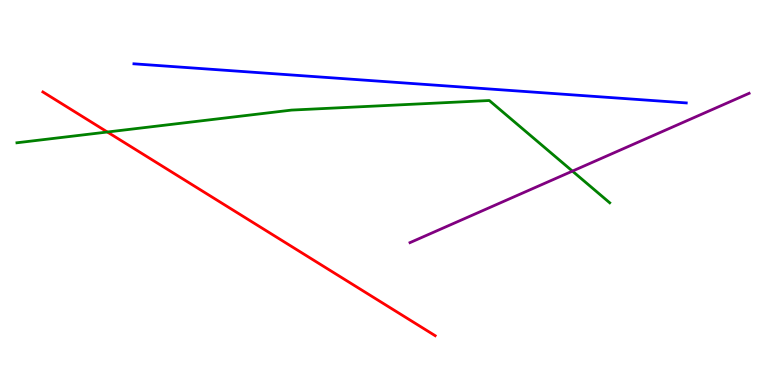[{'lines': ['blue', 'red'], 'intersections': []}, {'lines': ['green', 'red'], 'intersections': [{'x': 1.39, 'y': 6.57}]}, {'lines': ['purple', 'red'], 'intersections': []}, {'lines': ['blue', 'green'], 'intersections': []}, {'lines': ['blue', 'purple'], 'intersections': []}, {'lines': ['green', 'purple'], 'intersections': [{'x': 7.39, 'y': 5.56}]}]